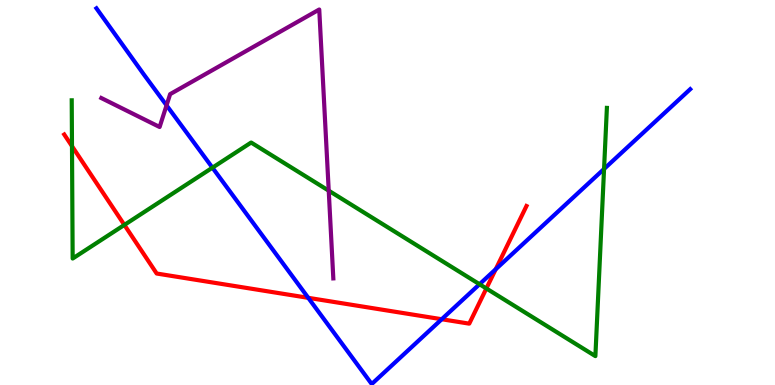[{'lines': ['blue', 'red'], 'intersections': [{'x': 3.98, 'y': 2.26}, {'x': 5.7, 'y': 1.71}, {'x': 6.4, 'y': 3.01}]}, {'lines': ['green', 'red'], 'intersections': [{'x': 0.929, 'y': 6.2}, {'x': 1.6, 'y': 4.16}, {'x': 6.28, 'y': 2.51}]}, {'lines': ['purple', 'red'], 'intersections': []}, {'lines': ['blue', 'green'], 'intersections': [{'x': 2.74, 'y': 5.64}, {'x': 6.19, 'y': 2.62}, {'x': 7.79, 'y': 5.61}]}, {'lines': ['blue', 'purple'], 'intersections': [{'x': 2.15, 'y': 7.26}]}, {'lines': ['green', 'purple'], 'intersections': [{'x': 4.24, 'y': 5.05}]}]